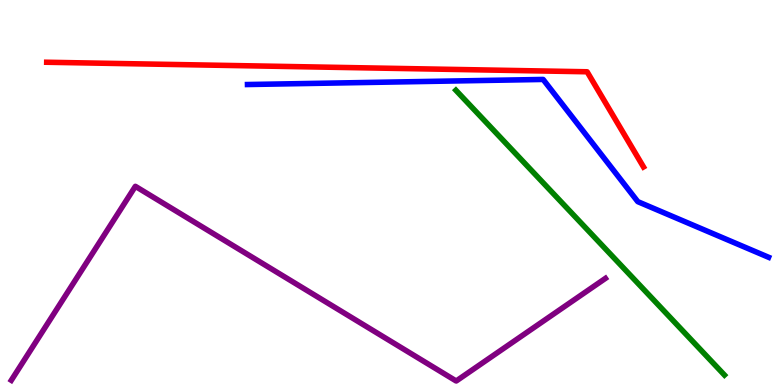[{'lines': ['blue', 'red'], 'intersections': []}, {'lines': ['green', 'red'], 'intersections': []}, {'lines': ['purple', 'red'], 'intersections': []}, {'lines': ['blue', 'green'], 'intersections': []}, {'lines': ['blue', 'purple'], 'intersections': []}, {'lines': ['green', 'purple'], 'intersections': []}]